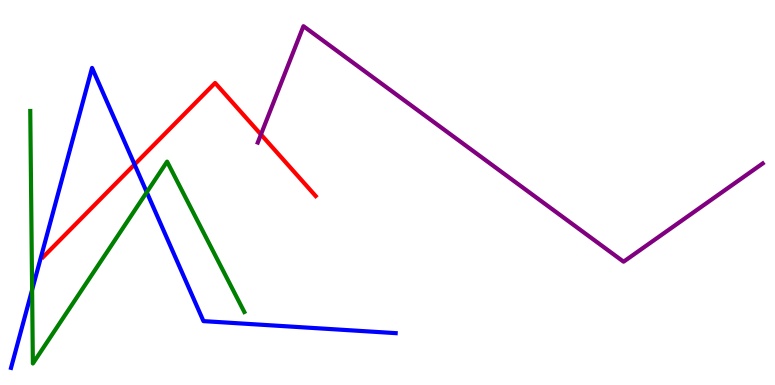[{'lines': ['blue', 'red'], 'intersections': [{'x': 1.74, 'y': 5.73}]}, {'lines': ['green', 'red'], 'intersections': []}, {'lines': ['purple', 'red'], 'intersections': [{'x': 3.37, 'y': 6.51}]}, {'lines': ['blue', 'green'], 'intersections': [{'x': 0.414, 'y': 2.47}, {'x': 1.89, 'y': 5.01}]}, {'lines': ['blue', 'purple'], 'intersections': []}, {'lines': ['green', 'purple'], 'intersections': []}]